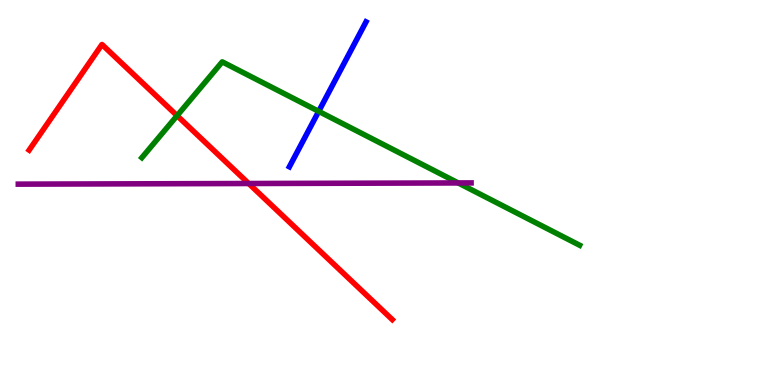[{'lines': ['blue', 'red'], 'intersections': []}, {'lines': ['green', 'red'], 'intersections': [{'x': 2.29, 'y': 7.0}]}, {'lines': ['purple', 'red'], 'intersections': [{'x': 3.21, 'y': 5.23}]}, {'lines': ['blue', 'green'], 'intersections': [{'x': 4.11, 'y': 7.11}]}, {'lines': ['blue', 'purple'], 'intersections': []}, {'lines': ['green', 'purple'], 'intersections': [{'x': 5.91, 'y': 5.25}]}]